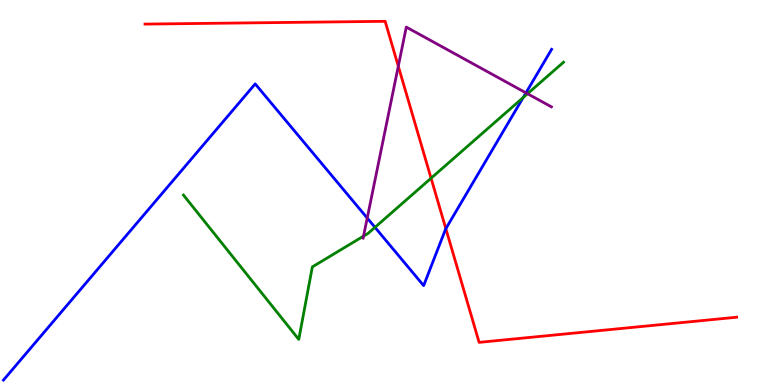[{'lines': ['blue', 'red'], 'intersections': [{'x': 5.75, 'y': 4.06}]}, {'lines': ['green', 'red'], 'intersections': [{'x': 5.56, 'y': 5.37}]}, {'lines': ['purple', 'red'], 'intersections': [{'x': 5.14, 'y': 8.28}]}, {'lines': ['blue', 'green'], 'intersections': [{'x': 4.84, 'y': 4.1}, {'x': 6.75, 'y': 7.47}]}, {'lines': ['blue', 'purple'], 'intersections': [{'x': 4.74, 'y': 4.34}, {'x': 6.79, 'y': 7.59}]}, {'lines': ['green', 'purple'], 'intersections': [{'x': 4.69, 'y': 3.87}, {'x': 6.81, 'y': 7.57}]}]